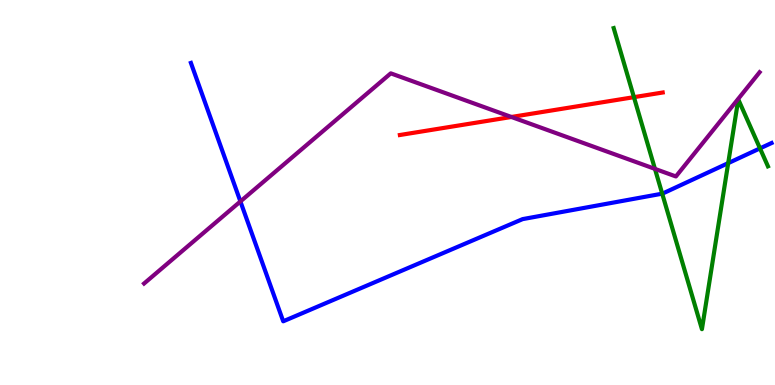[{'lines': ['blue', 'red'], 'intersections': []}, {'lines': ['green', 'red'], 'intersections': [{'x': 8.18, 'y': 7.48}]}, {'lines': ['purple', 'red'], 'intersections': [{'x': 6.6, 'y': 6.96}]}, {'lines': ['blue', 'green'], 'intersections': [{'x': 8.54, 'y': 4.97}, {'x': 9.4, 'y': 5.76}, {'x': 9.81, 'y': 6.15}]}, {'lines': ['blue', 'purple'], 'intersections': [{'x': 3.1, 'y': 4.77}]}, {'lines': ['green', 'purple'], 'intersections': [{'x': 8.45, 'y': 5.61}]}]